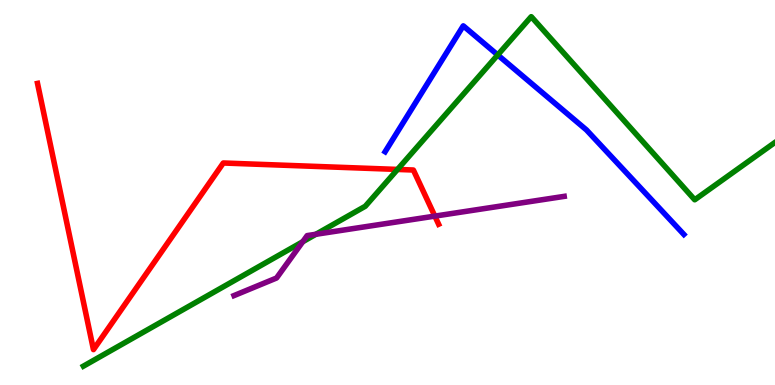[{'lines': ['blue', 'red'], 'intersections': []}, {'lines': ['green', 'red'], 'intersections': [{'x': 5.13, 'y': 5.6}]}, {'lines': ['purple', 'red'], 'intersections': [{'x': 5.61, 'y': 4.39}]}, {'lines': ['blue', 'green'], 'intersections': [{'x': 6.42, 'y': 8.57}]}, {'lines': ['blue', 'purple'], 'intersections': []}, {'lines': ['green', 'purple'], 'intersections': [{'x': 3.91, 'y': 3.72}, {'x': 4.08, 'y': 3.91}]}]